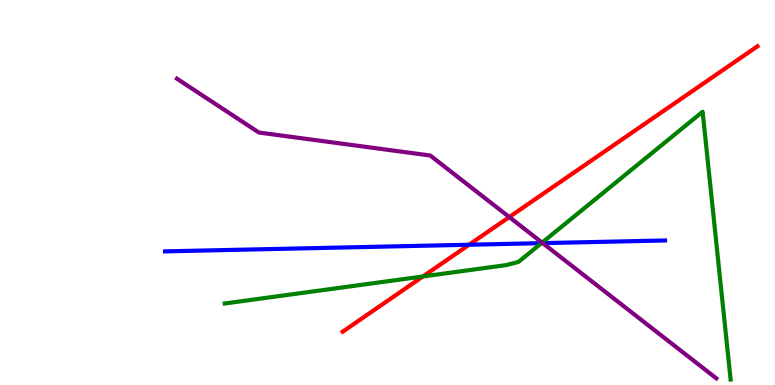[{'lines': ['blue', 'red'], 'intersections': [{'x': 6.05, 'y': 3.64}]}, {'lines': ['green', 'red'], 'intersections': [{'x': 5.46, 'y': 2.82}]}, {'lines': ['purple', 'red'], 'intersections': [{'x': 6.57, 'y': 4.36}]}, {'lines': ['blue', 'green'], 'intersections': [{'x': 6.99, 'y': 3.68}]}, {'lines': ['blue', 'purple'], 'intersections': [{'x': 7.0, 'y': 3.68}]}, {'lines': ['green', 'purple'], 'intersections': [{'x': 6.99, 'y': 3.7}]}]